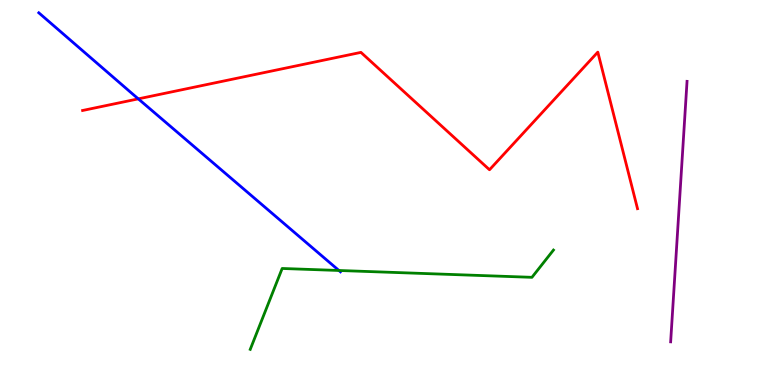[{'lines': ['blue', 'red'], 'intersections': [{'x': 1.78, 'y': 7.43}]}, {'lines': ['green', 'red'], 'intersections': []}, {'lines': ['purple', 'red'], 'intersections': []}, {'lines': ['blue', 'green'], 'intersections': [{'x': 4.37, 'y': 2.97}]}, {'lines': ['blue', 'purple'], 'intersections': []}, {'lines': ['green', 'purple'], 'intersections': []}]